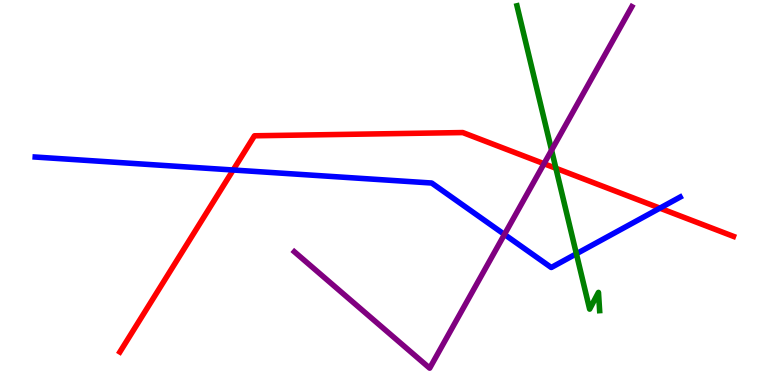[{'lines': ['blue', 'red'], 'intersections': [{'x': 3.01, 'y': 5.58}, {'x': 8.51, 'y': 4.59}]}, {'lines': ['green', 'red'], 'intersections': [{'x': 7.17, 'y': 5.63}]}, {'lines': ['purple', 'red'], 'intersections': [{'x': 7.02, 'y': 5.75}]}, {'lines': ['blue', 'green'], 'intersections': [{'x': 7.44, 'y': 3.41}]}, {'lines': ['blue', 'purple'], 'intersections': [{'x': 6.51, 'y': 3.91}]}, {'lines': ['green', 'purple'], 'intersections': [{'x': 7.12, 'y': 6.1}]}]